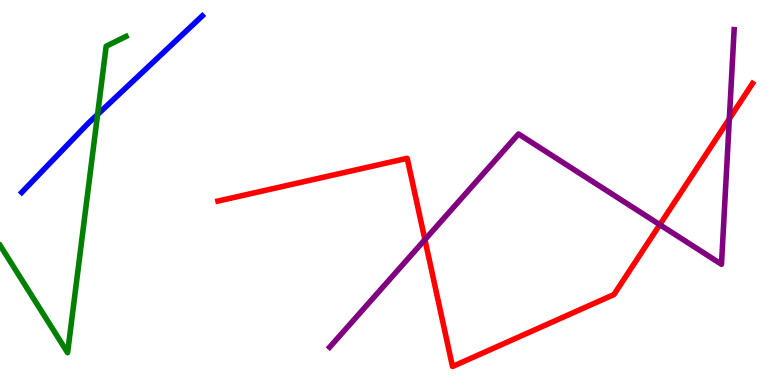[{'lines': ['blue', 'red'], 'intersections': []}, {'lines': ['green', 'red'], 'intersections': []}, {'lines': ['purple', 'red'], 'intersections': [{'x': 5.48, 'y': 3.78}, {'x': 8.51, 'y': 4.16}, {'x': 9.41, 'y': 6.91}]}, {'lines': ['blue', 'green'], 'intersections': [{'x': 1.26, 'y': 7.03}]}, {'lines': ['blue', 'purple'], 'intersections': []}, {'lines': ['green', 'purple'], 'intersections': []}]